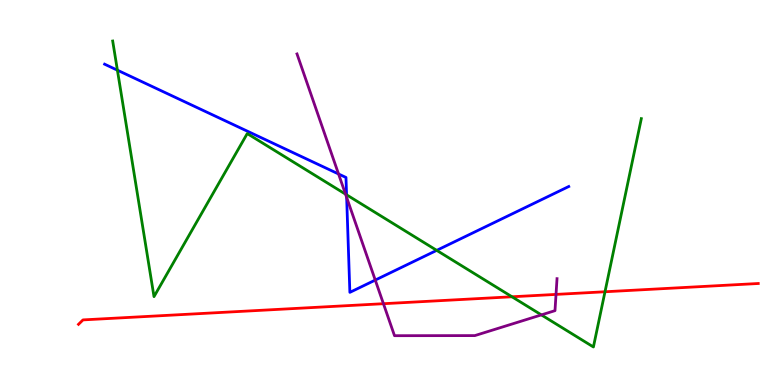[{'lines': ['blue', 'red'], 'intersections': []}, {'lines': ['green', 'red'], 'intersections': [{'x': 6.61, 'y': 2.29}, {'x': 7.81, 'y': 2.42}]}, {'lines': ['purple', 'red'], 'intersections': [{'x': 4.95, 'y': 2.11}, {'x': 7.17, 'y': 2.35}]}, {'lines': ['blue', 'green'], 'intersections': [{'x': 1.51, 'y': 8.18}, {'x': 4.47, 'y': 4.94}, {'x': 5.63, 'y': 3.5}]}, {'lines': ['blue', 'purple'], 'intersections': [{'x': 4.37, 'y': 5.48}, {'x': 4.47, 'y': 4.87}, {'x': 4.84, 'y': 2.73}]}, {'lines': ['green', 'purple'], 'intersections': [{'x': 4.46, 'y': 4.96}, {'x': 6.99, 'y': 1.82}]}]